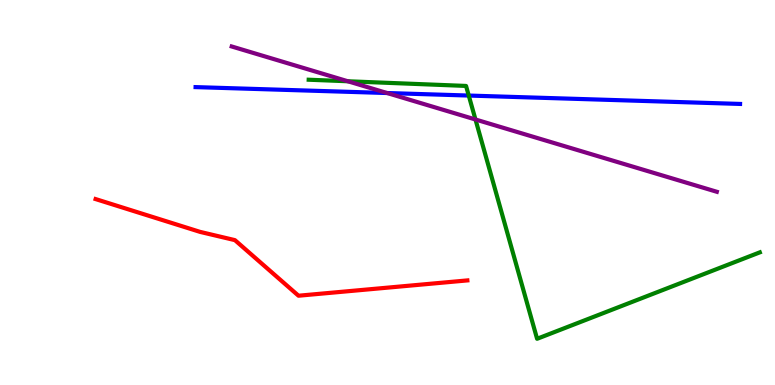[{'lines': ['blue', 'red'], 'intersections': []}, {'lines': ['green', 'red'], 'intersections': []}, {'lines': ['purple', 'red'], 'intersections': []}, {'lines': ['blue', 'green'], 'intersections': [{'x': 6.05, 'y': 7.52}]}, {'lines': ['blue', 'purple'], 'intersections': [{'x': 5.0, 'y': 7.58}]}, {'lines': ['green', 'purple'], 'intersections': [{'x': 4.49, 'y': 7.89}, {'x': 6.14, 'y': 6.9}]}]